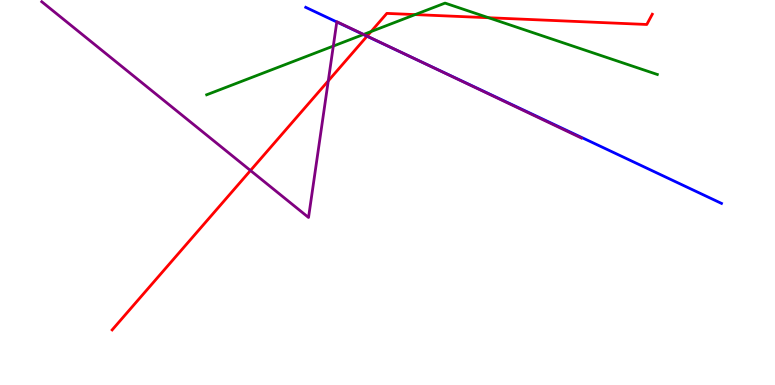[{'lines': ['blue', 'red'], 'intersections': [{'x': 4.74, 'y': 9.06}]}, {'lines': ['green', 'red'], 'intersections': [{'x': 4.79, 'y': 9.18}, {'x': 5.36, 'y': 9.62}, {'x': 6.3, 'y': 9.54}]}, {'lines': ['purple', 'red'], 'intersections': [{'x': 3.23, 'y': 5.57}, {'x': 4.24, 'y': 7.9}, {'x': 4.74, 'y': 9.06}]}, {'lines': ['blue', 'green'], 'intersections': [{'x': 4.69, 'y': 9.1}]}, {'lines': ['blue', 'purple'], 'intersections': [{'x': 4.35, 'y': 9.43}, {'x': 5.3, 'y': 8.53}]}, {'lines': ['green', 'purple'], 'intersections': [{'x': 4.3, 'y': 8.8}, {'x': 4.69, 'y': 9.11}]}]